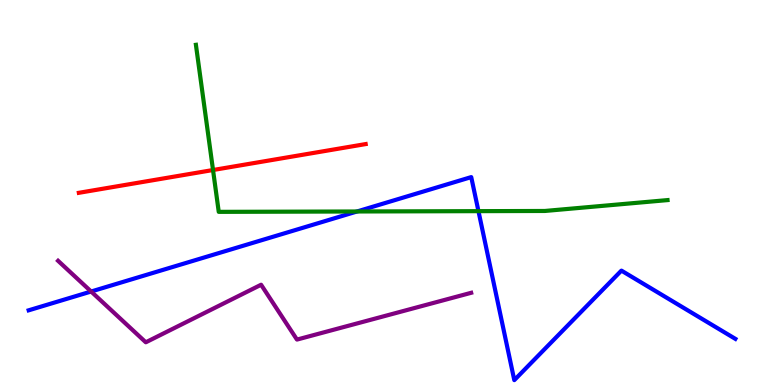[{'lines': ['blue', 'red'], 'intersections': []}, {'lines': ['green', 'red'], 'intersections': [{'x': 2.75, 'y': 5.58}]}, {'lines': ['purple', 'red'], 'intersections': []}, {'lines': ['blue', 'green'], 'intersections': [{'x': 4.61, 'y': 4.51}, {'x': 6.17, 'y': 4.52}]}, {'lines': ['blue', 'purple'], 'intersections': [{'x': 1.18, 'y': 2.43}]}, {'lines': ['green', 'purple'], 'intersections': []}]